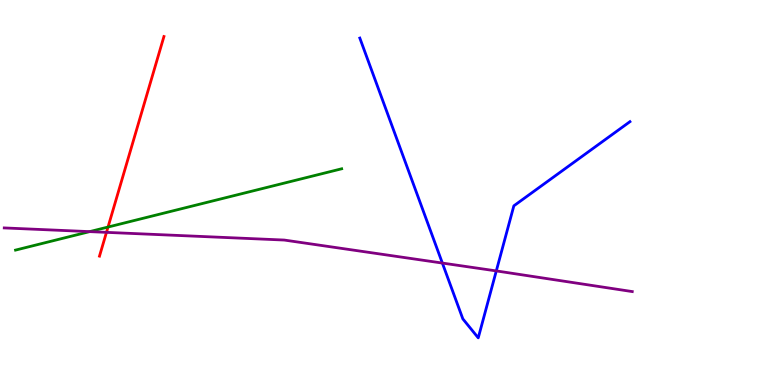[{'lines': ['blue', 'red'], 'intersections': []}, {'lines': ['green', 'red'], 'intersections': [{'x': 1.39, 'y': 4.1}]}, {'lines': ['purple', 'red'], 'intersections': [{'x': 1.37, 'y': 3.96}]}, {'lines': ['blue', 'green'], 'intersections': []}, {'lines': ['blue', 'purple'], 'intersections': [{'x': 5.71, 'y': 3.17}, {'x': 6.4, 'y': 2.96}]}, {'lines': ['green', 'purple'], 'intersections': [{'x': 1.16, 'y': 3.98}]}]